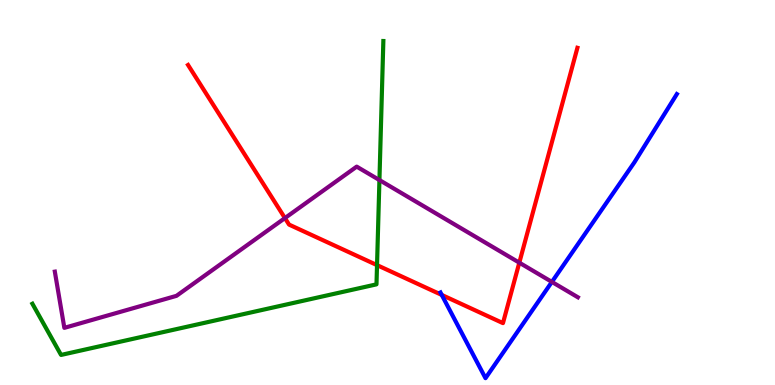[{'lines': ['blue', 'red'], 'intersections': [{'x': 5.7, 'y': 2.34}]}, {'lines': ['green', 'red'], 'intersections': [{'x': 4.86, 'y': 3.11}]}, {'lines': ['purple', 'red'], 'intersections': [{'x': 3.68, 'y': 4.34}, {'x': 6.7, 'y': 3.18}]}, {'lines': ['blue', 'green'], 'intersections': []}, {'lines': ['blue', 'purple'], 'intersections': [{'x': 7.12, 'y': 2.68}]}, {'lines': ['green', 'purple'], 'intersections': [{'x': 4.9, 'y': 5.32}]}]